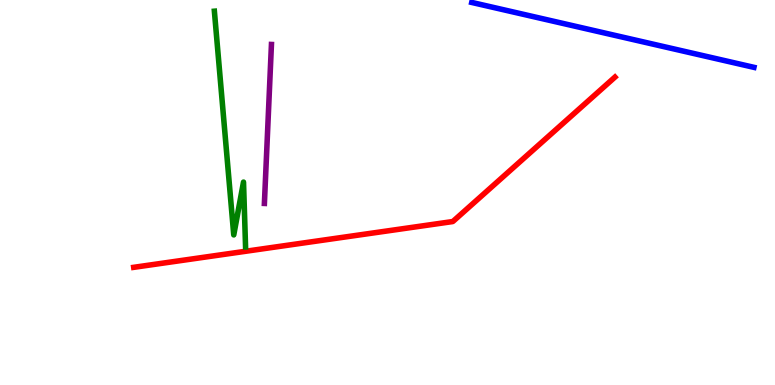[{'lines': ['blue', 'red'], 'intersections': []}, {'lines': ['green', 'red'], 'intersections': []}, {'lines': ['purple', 'red'], 'intersections': []}, {'lines': ['blue', 'green'], 'intersections': []}, {'lines': ['blue', 'purple'], 'intersections': []}, {'lines': ['green', 'purple'], 'intersections': []}]